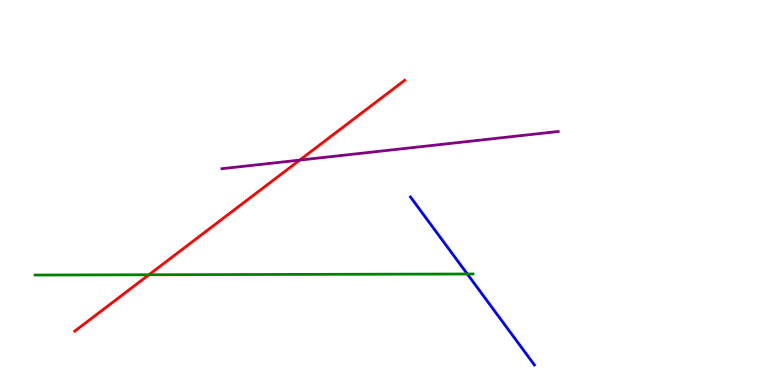[{'lines': ['blue', 'red'], 'intersections': []}, {'lines': ['green', 'red'], 'intersections': [{'x': 1.92, 'y': 2.86}]}, {'lines': ['purple', 'red'], 'intersections': [{'x': 3.87, 'y': 5.84}]}, {'lines': ['blue', 'green'], 'intersections': [{'x': 6.03, 'y': 2.88}]}, {'lines': ['blue', 'purple'], 'intersections': []}, {'lines': ['green', 'purple'], 'intersections': []}]